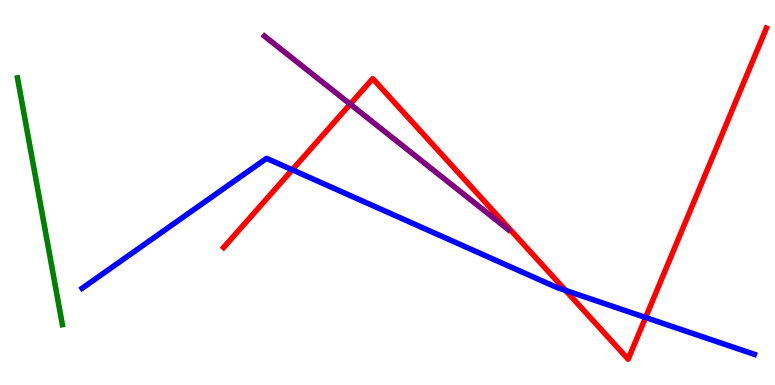[{'lines': ['blue', 'red'], 'intersections': [{'x': 3.77, 'y': 5.59}, {'x': 7.3, 'y': 2.46}, {'x': 8.33, 'y': 1.75}]}, {'lines': ['green', 'red'], 'intersections': []}, {'lines': ['purple', 'red'], 'intersections': [{'x': 4.52, 'y': 7.29}]}, {'lines': ['blue', 'green'], 'intersections': []}, {'lines': ['blue', 'purple'], 'intersections': []}, {'lines': ['green', 'purple'], 'intersections': []}]